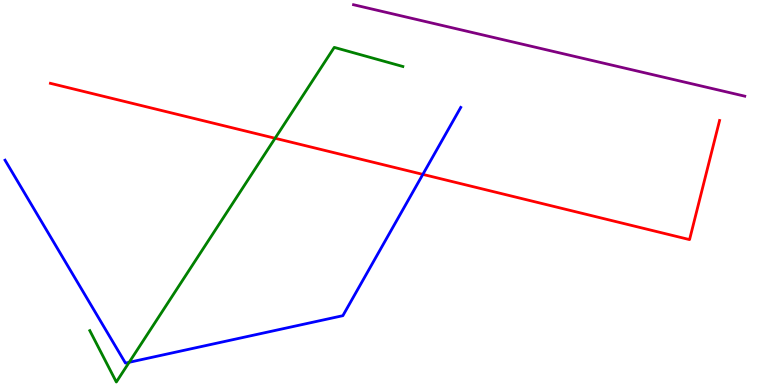[{'lines': ['blue', 'red'], 'intersections': [{'x': 5.46, 'y': 5.47}]}, {'lines': ['green', 'red'], 'intersections': [{'x': 3.55, 'y': 6.41}]}, {'lines': ['purple', 'red'], 'intersections': []}, {'lines': ['blue', 'green'], 'intersections': [{'x': 1.67, 'y': 0.59}]}, {'lines': ['blue', 'purple'], 'intersections': []}, {'lines': ['green', 'purple'], 'intersections': []}]